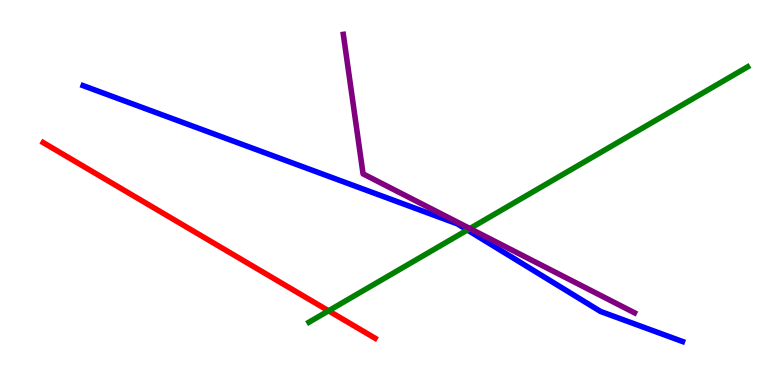[{'lines': ['blue', 'red'], 'intersections': []}, {'lines': ['green', 'red'], 'intersections': [{'x': 4.24, 'y': 1.93}]}, {'lines': ['purple', 'red'], 'intersections': []}, {'lines': ['blue', 'green'], 'intersections': [{'x': 6.03, 'y': 4.03}]}, {'lines': ['blue', 'purple'], 'intersections': []}, {'lines': ['green', 'purple'], 'intersections': [{'x': 6.06, 'y': 4.06}]}]